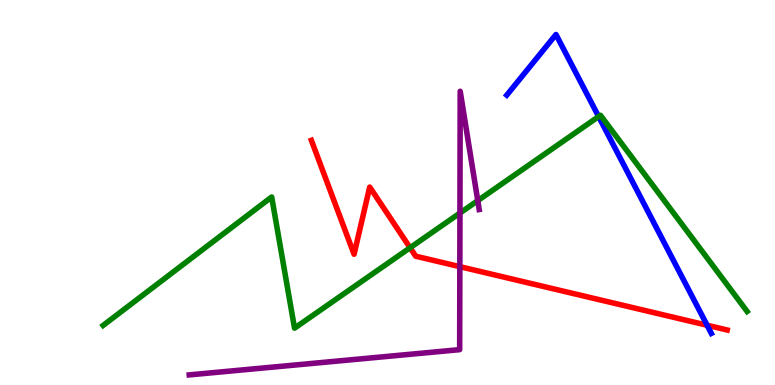[{'lines': ['blue', 'red'], 'intersections': [{'x': 9.12, 'y': 1.55}]}, {'lines': ['green', 'red'], 'intersections': [{'x': 5.29, 'y': 3.57}]}, {'lines': ['purple', 'red'], 'intersections': [{'x': 5.93, 'y': 3.07}]}, {'lines': ['blue', 'green'], 'intersections': [{'x': 7.72, 'y': 6.97}]}, {'lines': ['blue', 'purple'], 'intersections': []}, {'lines': ['green', 'purple'], 'intersections': [{'x': 5.93, 'y': 4.47}, {'x': 6.16, 'y': 4.79}]}]